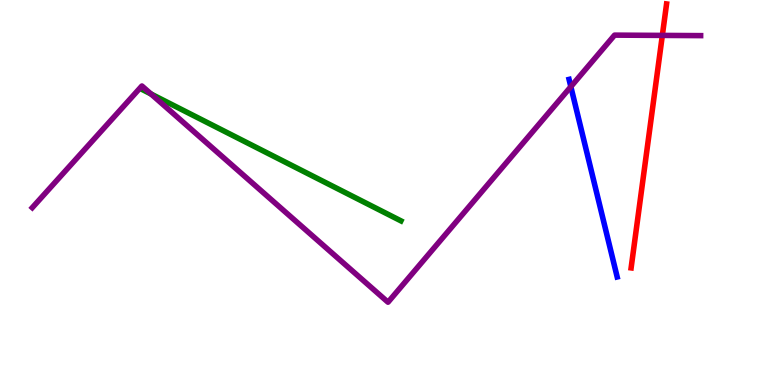[{'lines': ['blue', 'red'], 'intersections': []}, {'lines': ['green', 'red'], 'intersections': []}, {'lines': ['purple', 'red'], 'intersections': [{'x': 8.55, 'y': 9.08}]}, {'lines': ['blue', 'green'], 'intersections': []}, {'lines': ['blue', 'purple'], 'intersections': [{'x': 7.37, 'y': 7.75}]}, {'lines': ['green', 'purple'], 'intersections': [{'x': 1.95, 'y': 7.56}]}]